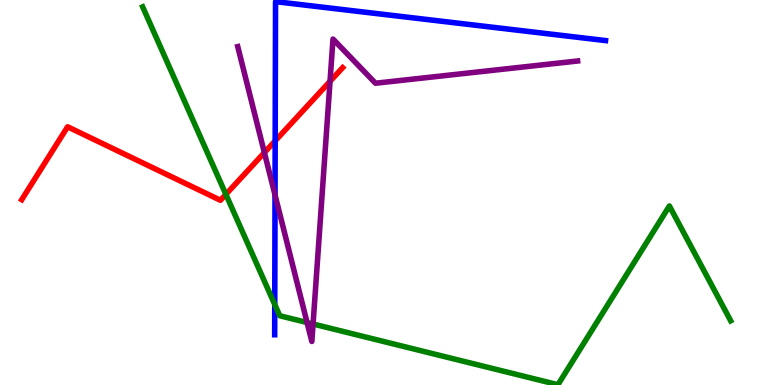[{'lines': ['blue', 'red'], 'intersections': [{'x': 3.55, 'y': 6.34}]}, {'lines': ['green', 'red'], 'intersections': [{'x': 2.91, 'y': 4.95}]}, {'lines': ['purple', 'red'], 'intersections': [{'x': 3.41, 'y': 6.04}, {'x': 4.26, 'y': 7.89}]}, {'lines': ['blue', 'green'], 'intersections': [{'x': 3.55, 'y': 2.09}]}, {'lines': ['blue', 'purple'], 'intersections': [{'x': 3.55, 'y': 4.93}]}, {'lines': ['green', 'purple'], 'intersections': [{'x': 3.96, 'y': 1.62}, {'x': 4.04, 'y': 1.58}]}]